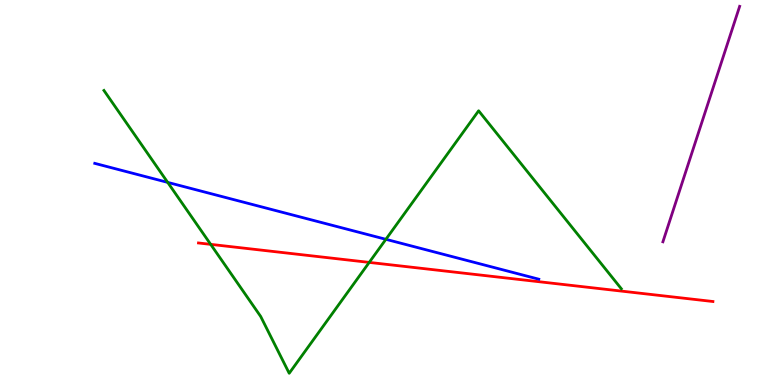[{'lines': ['blue', 'red'], 'intersections': []}, {'lines': ['green', 'red'], 'intersections': [{'x': 2.72, 'y': 3.65}, {'x': 4.76, 'y': 3.18}]}, {'lines': ['purple', 'red'], 'intersections': []}, {'lines': ['blue', 'green'], 'intersections': [{'x': 2.16, 'y': 5.26}, {'x': 4.98, 'y': 3.78}]}, {'lines': ['blue', 'purple'], 'intersections': []}, {'lines': ['green', 'purple'], 'intersections': []}]